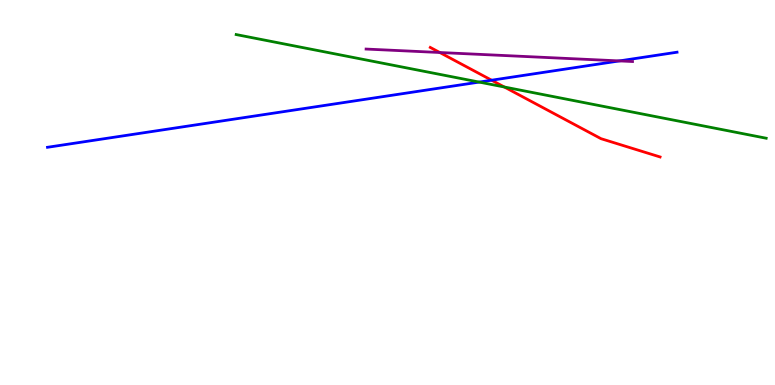[{'lines': ['blue', 'red'], 'intersections': [{'x': 6.34, 'y': 7.92}]}, {'lines': ['green', 'red'], 'intersections': [{'x': 6.51, 'y': 7.74}]}, {'lines': ['purple', 'red'], 'intersections': [{'x': 5.67, 'y': 8.64}]}, {'lines': ['blue', 'green'], 'intersections': [{'x': 6.18, 'y': 7.87}]}, {'lines': ['blue', 'purple'], 'intersections': [{'x': 7.99, 'y': 8.42}]}, {'lines': ['green', 'purple'], 'intersections': []}]